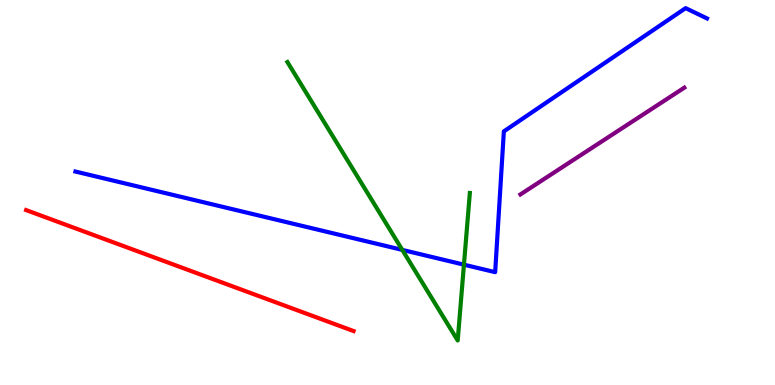[{'lines': ['blue', 'red'], 'intersections': []}, {'lines': ['green', 'red'], 'intersections': []}, {'lines': ['purple', 'red'], 'intersections': []}, {'lines': ['blue', 'green'], 'intersections': [{'x': 5.19, 'y': 3.51}, {'x': 5.99, 'y': 3.13}]}, {'lines': ['blue', 'purple'], 'intersections': []}, {'lines': ['green', 'purple'], 'intersections': []}]